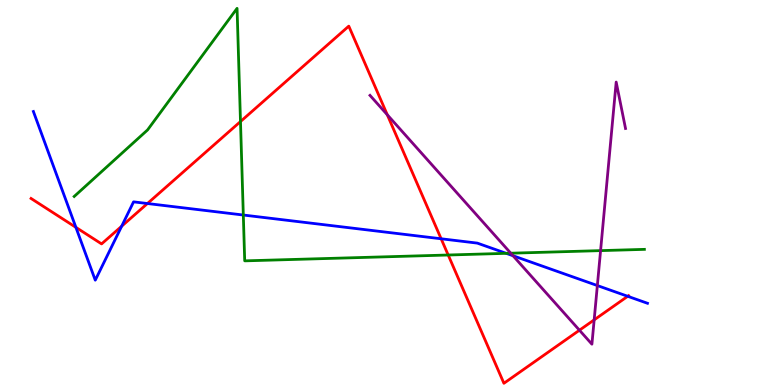[{'lines': ['blue', 'red'], 'intersections': [{'x': 0.979, 'y': 4.09}, {'x': 1.57, 'y': 4.12}, {'x': 1.9, 'y': 4.71}, {'x': 5.69, 'y': 3.8}, {'x': 8.1, 'y': 2.3}]}, {'lines': ['green', 'red'], 'intersections': [{'x': 3.1, 'y': 6.84}, {'x': 5.78, 'y': 3.38}]}, {'lines': ['purple', 'red'], 'intersections': [{'x': 5.0, 'y': 7.02}, {'x': 7.48, 'y': 1.42}, {'x': 7.67, 'y': 1.69}]}, {'lines': ['blue', 'green'], 'intersections': [{'x': 3.14, 'y': 4.41}, {'x': 6.53, 'y': 3.42}]}, {'lines': ['blue', 'purple'], 'intersections': [{'x': 6.62, 'y': 3.36}, {'x': 7.71, 'y': 2.58}]}, {'lines': ['green', 'purple'], 'intersections': [{'x': 6.59, 'y': 3.42}, {'x': 7.75, 'y': 3.49}]}]